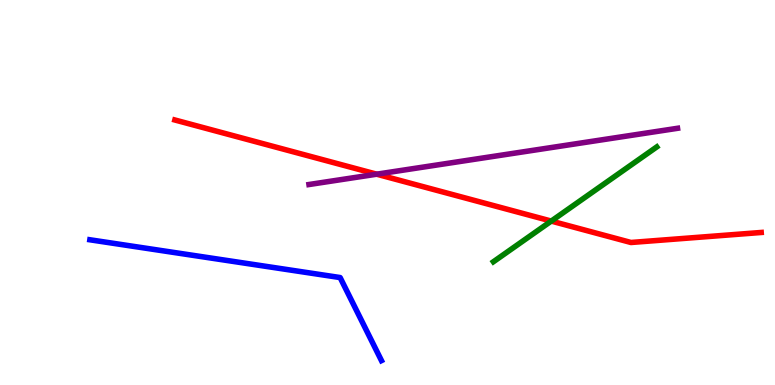[{'lines': ['blue', 'red'], 'intersections': []}, {'lines': ['green', 'red'], 'intersections': [{'x': 7.11, 'y': 4.26}]}, {'lines': ['purple', 'red'], 'intersections': [{'x': 4.86, 'y': 5.48}]}, {'lines': ['blue', 'green'], 'intersections': []}, {'lines': ['blue', 'purple'], 'intersections': []}, {'lines': ['green', 'purple'], 'intersections': []}]